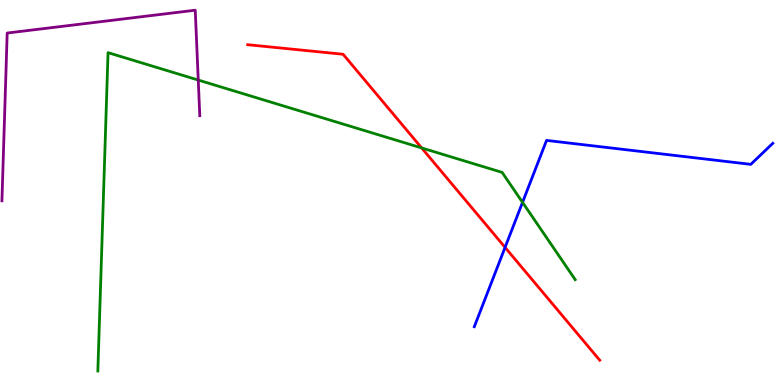[{'lines': ['blue', 'red'], 'intersections': [{'x': 6.52, 'y': 3.57}]}, {'lines': ['green', 'red'], 'intersections': [{'x': 5.44, 'y': 6.16}]}, {'lines': ['purple', 'red'], 'intersections': []}, {'lines': ['blue', 'green'], 'intersections': [{'x': 6.74, 'y': 4.74}]}, {'lines': ['blue', 'purple'], 'intersections': []}, {'lines': ['green', 'purple'], 'intersections': [{'x': 2.56, 'y': 7.92}]}]